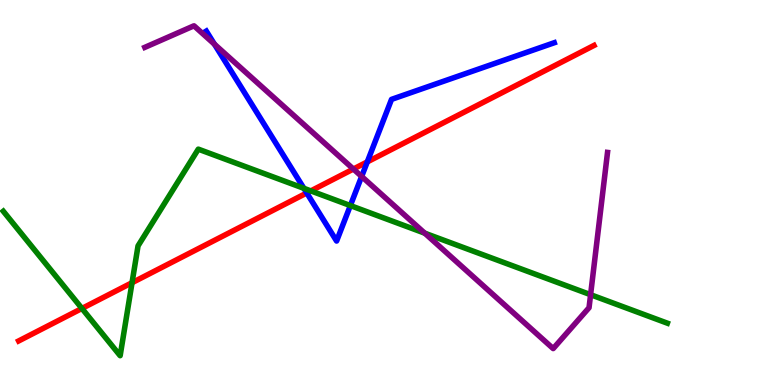[{'lines': ['blue', 'red'], 'intersections': [{'x': 3.96, 'y': 4.99}, {'x': 4.74, 'y': 5.8}]}, {'lines': ['green', 'red'], 'intersections': [{'x': 1.06, 'y': 1.99}, {'x': 1.7, 'y': 2.66}, {'x': 4.01, 'y': 5.04}]}, {'lines': ['purple', 'red'], 'intersections': [{'x': 4.56, 'y': 5.61}]}, {'lines': ['blue', 'green'], 'intersections': [{'x': 3.92, 'y': 5.11}, {'x': 4.52, 'y': 4.66}]}, {'lines': ['blue', 'purple'], 'intersections': [{'x': 2.77, 'y': 8.85}, {'x': 4.67, 'y': 5.42}]}, {'lines': ['green', 'purple'], 'intersections': [{'x': 5.48, 'y': 3.94}, {'x': 7.62, 'y': 2.35}]}]